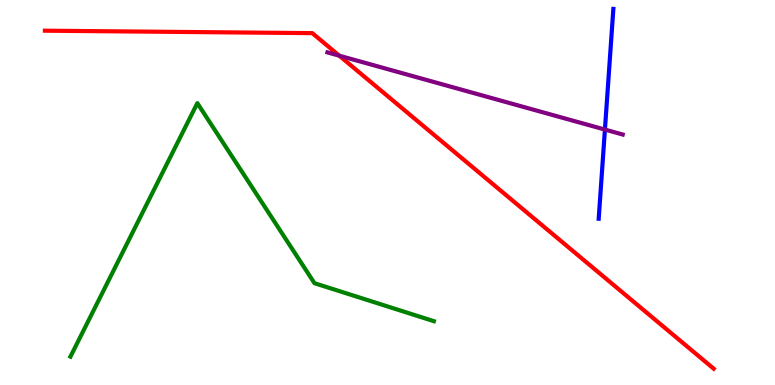[{'lines': ['blue', 'red'], 'intersections': []}, {'lines': ['green', 'red'], 'intersections': []}, {'lines': ['purple', 'red'], 'intersections': [{'x': 4.38, 'y': 8.55}]}, {'lines': ['blue', 'green'], 'intersections': []}, {'lines': ['blue', 'purple'], 'intersections': [{'x': 7.81, 'y': 6.63}]}, {'lines': ['green', 'purple'], 'intersections': []}]